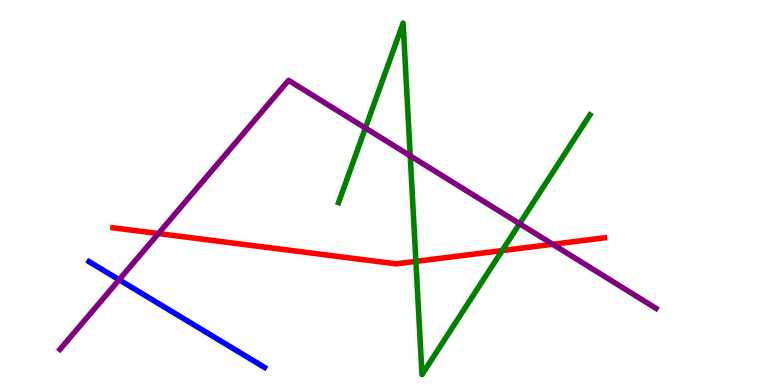[{'lines': ['blue', 'red'], 'intersections': []}, {'lines': ['green', 'red'], 'intersections': [{'x': 5.37, 'y': 3.21}, {'x': 6.48, 'y': 3.49}]}, {'lines': ['purple', 'red'], 'intersections': [{'x': 2.04, 'y': 3.93}, {'x': 7.13, 'y': 3.65}]}, {'lines': ['blue', 'green'], 'intersections': []}, {'lines': ['blue', 'purple'], 'intersections': [{'x': 1.54, 'y': 2.73}]}, {'lines': ['green', 'purple'], 'intersections': [{'x': 4.71, 'y': 6.67}, {'x': 5.29, 'y': 5.95}, {'x': 6.7, 'y': 4.19}]}]